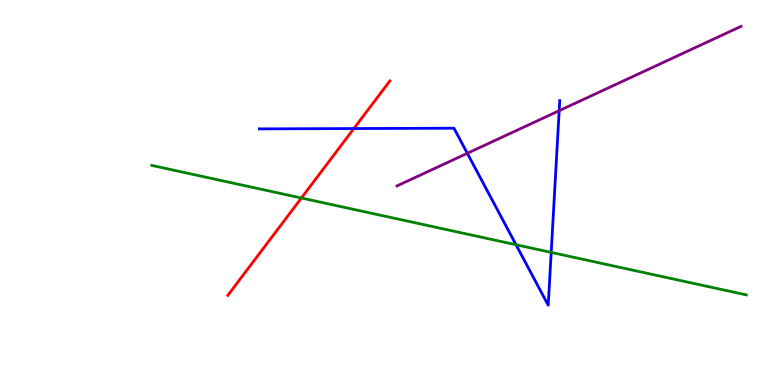[{'lines': ['blue', 'red'], 'intersections': [{'x': 4.57, 'y': 6.66}]}, {'lines': ['green', 'red'], 'intersections': [{'x': 3.89, 'y': 4.86}]}, {'lines': ['purple', 'red'], 'intersections': []}, {'lines': ['blue', 'green'], 'intersections': [{'x': 6.66, 'y': 3.64}, {'x': 7.11, 'y': 3.44}]}, {'lines': ['blue', 'purple'], 'intersections': [{'x': 6.03, 'y': 6.02}, {'x': 7.22, 'y': 7.12}]}, {'lines': ['green', 'purple'], 'intersections': []}]